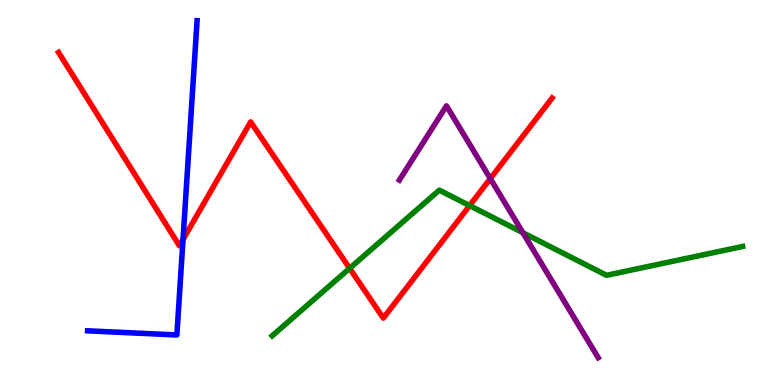[{'lines': ['blue', 'red'], 'intersections': [{'x': 2.36, 'y': 3.78}]}, {'lines': ['green', 'red'], 'intersections': [{'x': 4.51, 'y': 3.03}, {'x': 6.06, 'y': 4.66}]}, {'lines': ['purple', 'red'], 'intersections': [{'x': 6.33, 'y': 5.36}]}, {'lines': ['blue', 'green'], 'intersections': []}, {'lines': ['blue', 'purple'], 'intersections': []}, {'lines': ['green', 'purple'], 'intersections': [{'x': 6.75, 'y': 3.96}]}]